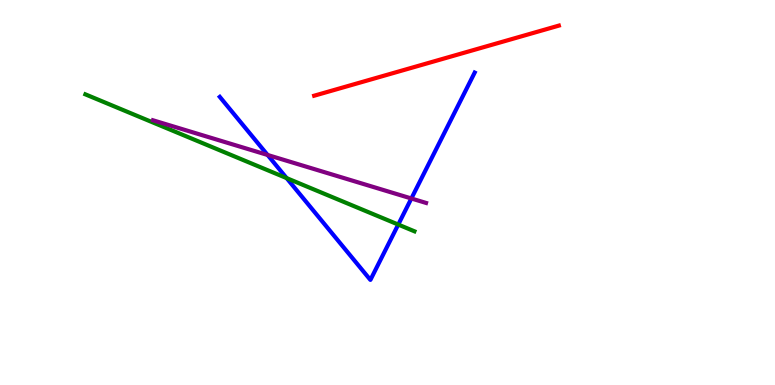[{'lines': ['blue', 'red'], 'intersections': []}, {'lines': ['green', 'red'], 'intersections': []}, {'lines': ['purple', 'red'], 'intersections': []}, {'lines': ['blue', 'green'], 'intersections': [{'x': 3.7, 'y': 5.37}, {'x': 5.14, 'y': 4.17}]}, {'lines': ['blue', 'purple'], 'intersections': [{'x': 3.45, 'y': 5.97}, {'x': 5.31, 'y': 4.84}]}, {'lines': ['green', 'purple'], 'intersections': []}]